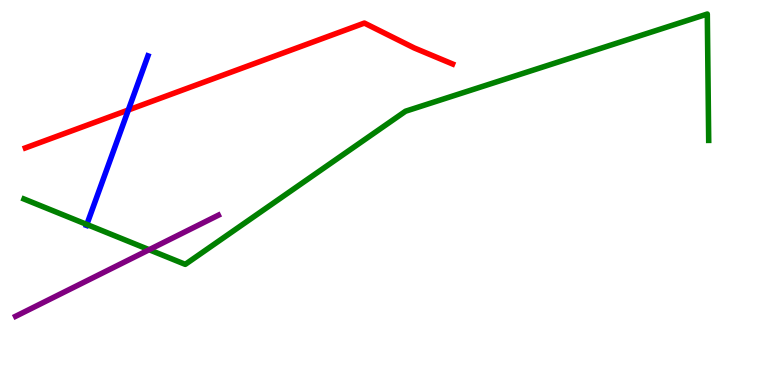[{'lines': ['blue', 'red'], 'intersections': [{'x': 1.66, 'y': 7.14}]}, {'lines': ['green', 'red'], 'intersections': []}, {'lines': ['purple', 'red'], 'intersections': []}, {'lines': ['blue', 'green'], 'intersections': [{'x': 1.12, 'y': 4.17}]}, {'lines': ['blue', 'purple'], 'intersections': []}, {'lines': ['green', 'purple'], 'intersections': [{'x': 1.92, 'y': 3.51}]}]